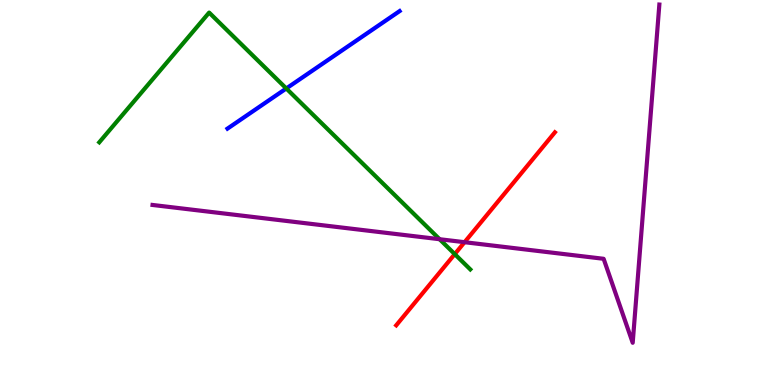[{'lines': ['blue', 'red'], 'intersections': []}, {'lines': ['green', 'red'], 'intersections': [{'x': 5.87, 'y': 3.4}]}, {'lines': ['purple', 'red'], 'intersections': [{'x': 5.99, 'y': 3.71}]}, {'lines': ['blue', 'green'], 'intersections': [{'x': 3.69, 'y': 7.7}]}, {'lines': ['blue', 'purple'], 'intersections': []}, {'lines': ['green', 'purple'], 'intersections': [{'x': 5.67, 'y': 3.79}]}]